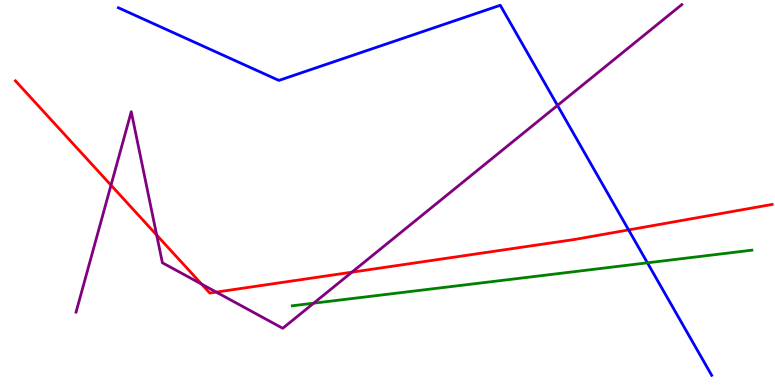[{'lines': ['blue', 'red'], 'intersections': [{'x': 8.11, 'y': 4.03}]}, {'lines': ['green', 'red'], 'intersections': []}, {'lines': ['purple', 'red'], 'intersections': [{'x': 1.43, 'y': 5.19}, {'x': 2.02, 'y': 3.89}, {'x': 2.6, 'y': 2.62}, {'x': 2.79, 'y': 2.41}, {'x': 4.54, 'y': 2.93}]}, {'lines': ['blue', 'green'], 'intersections': [{'x': 8.35, 'y': 3.17}]}, {'lines': ['blue', 'purple'], 'intersections': [{'x': 7.19, 'y': 7.26}]}, {'lines': ['green', 'purple'], 'intersections': [{'x': 4.05, 'y': 2.12}]}]